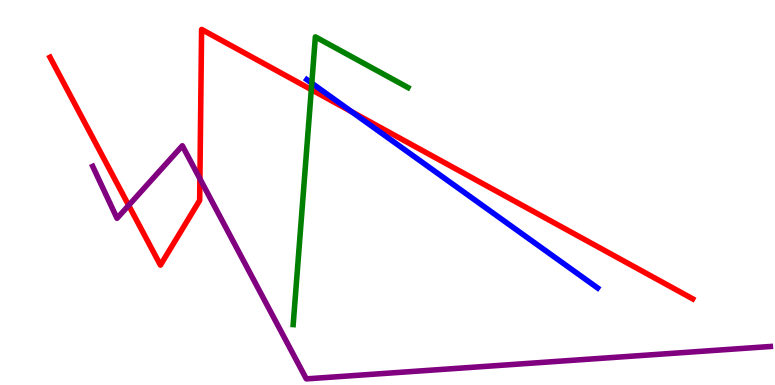[{'lines': ['blue', 'red'], 'intersections': [{'x': 4.54, 'y': 7.1}]}, {'lines': ['green', 'red'], 'intersections': [{'x': 4.02, 'y': 7.67}]}, {'lines': ['purple', 'red'], 'intersections': [{'x': 1.66, 'y': 4.67}, {'x': 2.58, 'y': 5.36}]}, {'lines': ['blue', 'green'], 'intersections': [{'x': 4.02, 'y': 7.84}]}, {'lines': ['blue', 'purple'], 'intersections': []}, {'lines': ['green', 'purple'], 'intersections': []}]